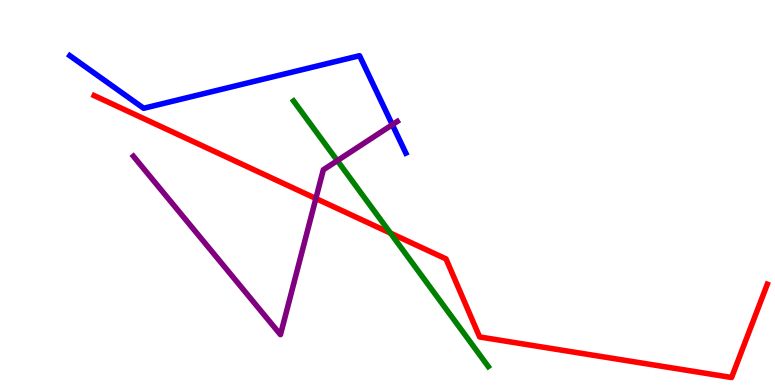[{'lines': ['blue', 'red'], 'intersections': []}, {'lines': ['green', 'red'], 'intersections': [{'x': 5.04, 'y': 3.94}]}, {'lines': ['purple', 'red'], 'intersections': [{'x': 4.08, 'y': 4.84}]}, {'lines': ['blue', 'green'], 'intersections': []}, {'lines': ['blue', 'purple'], 'intersections': [{'x': 5.06, 'y': 6.76}]}, {'lines': ['green', 'purple'], 'intersections': [{'x': 4.35, 'y': 5.83}]}]